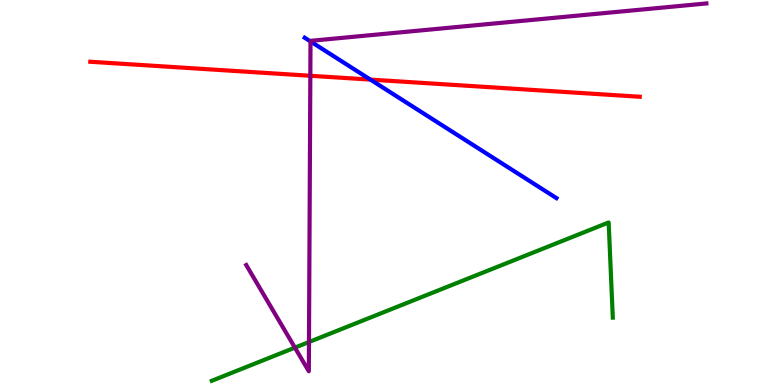[{'lines': ['blue', 'red'], 'intersections': [{'x': 4.78, 'y': 7.93}]}, {'lines': ['green', 'red'], 'intersections': []}, {'lines': ['purple', 'red'], 'intersections': [{'x': 4.0, 'y': 8.03}]}, {'lines': ['blue', 'green'], 'intersections': []}, {'lines': ['blue', 'purple'], 'intersections': [{'x': 4.01, 'y': 8.92}]}, {'lines': ['green', 'purple'], 'intersections': [{'x': 3.81, 'y': 0.971}, {'x': 3.99, 'y': 1.12}]}]